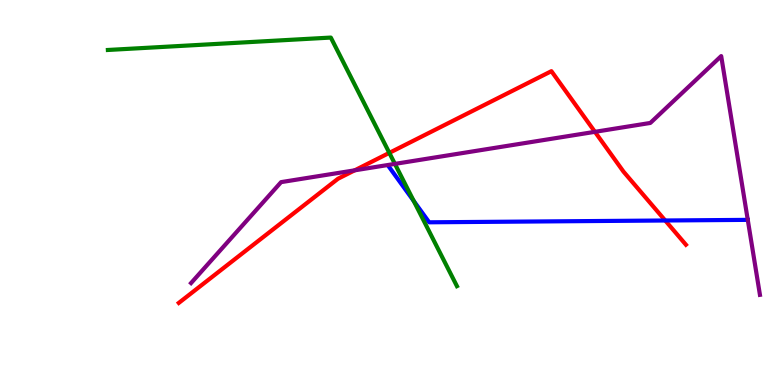[{'lines': ['blue', 'red'], 'intersections': [{'x': 8.58, 'y': 4.27}]}, {'lines': ['green', 'red'], 'intersections': [{'x': 5.02, 'y': 6.03}]}, {'lines': ['purple', 'red'], 'intersections': [{'x': 4.58, 'y': 5.58}, {'x': 7.68, 'y': 6.58}]}, {'lines': ['blue', 'green'], 'intersections': [{'x': 5.34, 'y': 4.78}]}, {'lines': ['blue', 'purple'], 'intersections': [{'x': 9.65, 'y': 4.29}]}, {'lines': ['green', 'purple'], 'intersections': [{'x': 5.1, 'y': 5.74}]}]